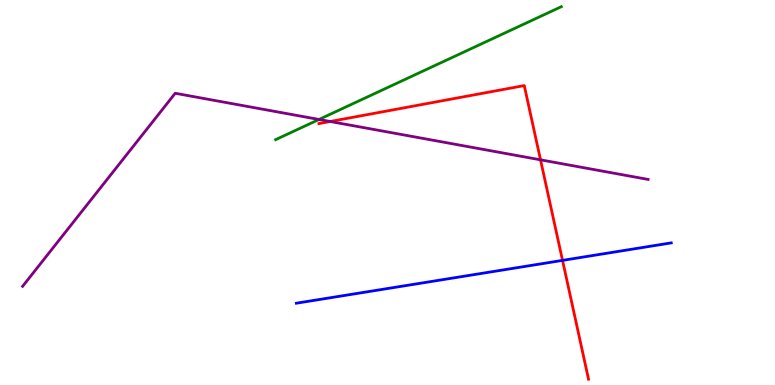[{'lines': ['blue', 'red'], 'intersections': [{'x': 7.26, 'y': 3.24}]}, {'lines': ['green', 'red'], 'intersections': []}, {'lines': ['purple', 'red'], 'intersections': [{'x': 4.26, 'y': 6.84}, {'x': 6.97, 'y': 5.85}]}, {'lines': ['blue', 'green'], 'intersections': []}, {'lines': ['blue', 'purple'], 'intersections': []}, {'lines': ['green', 'purple'], 'intersections': [{'x': 4.12, 'y': 6.9}]}]